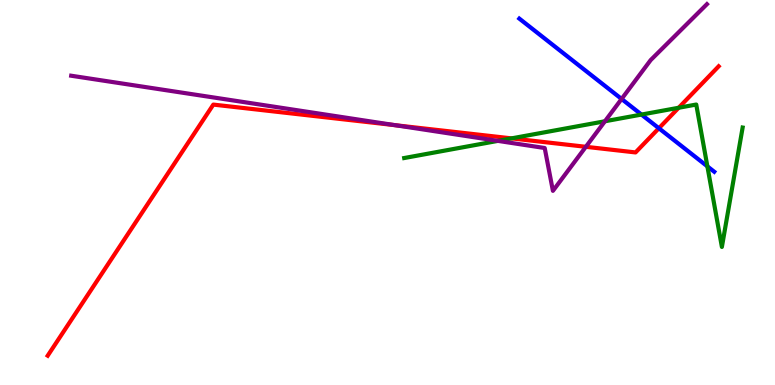[{'lines': ['blue', 'red'], 'intersections': [{'x': 8.5, 'y': 6.67}]}, {'lines': ['green', 'red'], 'intersections': [{'x': 6.6, 'y': 6.41}, {'x': 8.76, 'y': 7.2}]}, {'lines': ['purple', 'red'], 'intersections': [{'x': 5.1, 'y': 6.75}, {'x': 7.56, 'y': 6.19}]}, {'lines': ['blue', 'green'], 'intersections': [{'x': 8.28, 'y': 7.02}, {'x': 9.13, 'y': 5.68}]}, {'lines': ['blue', 'purple'], 'intersections': [{'x': 8.02, 'y': 7.43}]}, {'lines': ['green', 'purple'], 'intersections': [{'x': 6.42, 'y': 6.34}, {'x': 7.81, 'y': 6.85}]}]